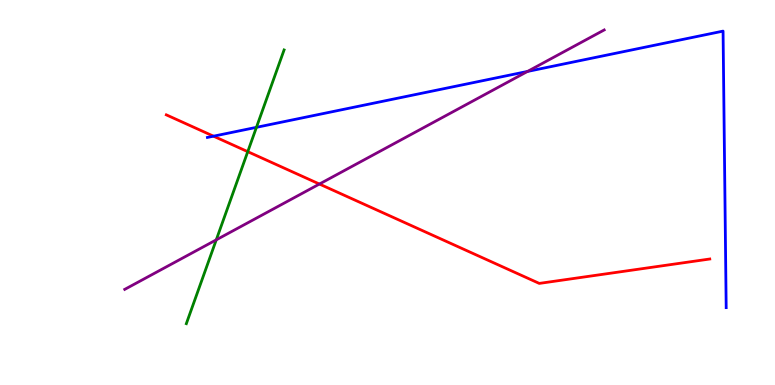[{'lines': ['blue', 'red'], 'intersections': [{'x': 2.76, 'y': 6.46}]}, {'lines': ['green', 'red'], 'intersections': [{'x': 3.2, 'y': 6.06}]}, {'lines': ['purple', 'red'], 'intersections': [{'x': 4.12, 'y': 5.22}]}, {'lines': ['blue', 'green'], 'intersections': [{'x': 3.31, 'y': 6.69}]}, {'lines': ['blue', 'purple'], 'intersections': [{'x': 6.81, 'y': 8.14}]}, {'lines': ['green', 'purple'], 'intersections': [{'x': 2.79, 'y': 3.77}]}]